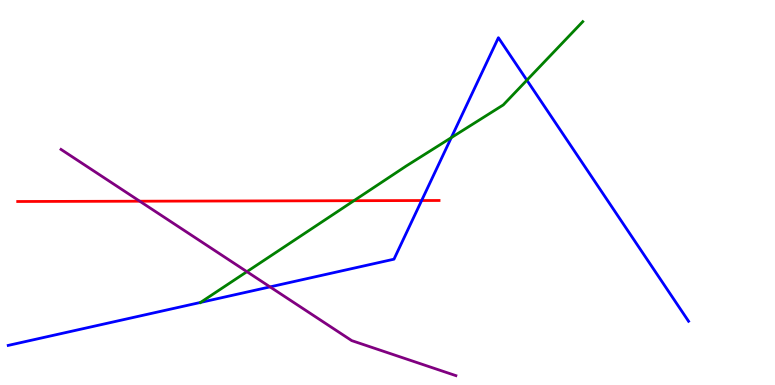[{'lines': ['blue', 'red'], 'intersections': [{'x': 5.44, 'y': 4.79}]}, {'lines': ['green', 'red'], 'intersections': [{'x': 4.57, 'y': 4.79}]}, {'lines': ['purple', 'red'], 'intersections': [{'x': 1.8, 'y': 4.77}]}, {'lines': ['blue', 'green'], 'intersections': [{'x': 2.59, 'y': 2.14}, {'x': 5.82, 'y': 6.42}, {'x': 6.8, 'y': 7.92}]}, {'lines': ['blue', 'purple'], 'intersections': [{'x': 3.48, 'y': 2.55}]}, {'lines': ['green', 'purple'], 'intersections': [{'x': 3.19, 'y': 2.94}]}]